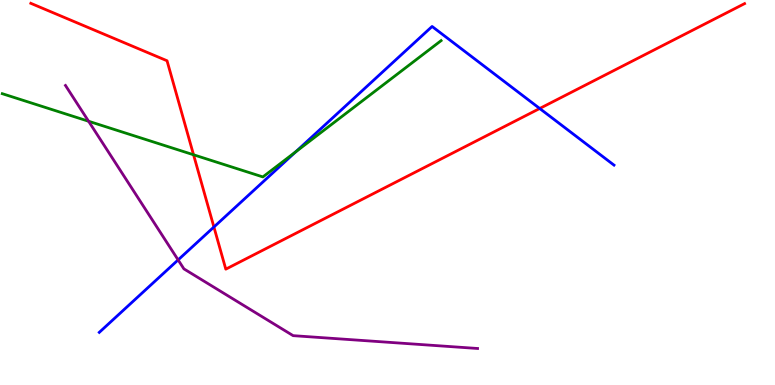[{'lines': ['blue', 'red'], 'intersections': [{'x': 2.76, 'y': 4.1}, {'x': 6.96, 'y': 7.18}]}, {'lines': ['green', 'red'], 'intersections': [{'x': 2.5, 'y': 5.98}]}, {'lines': ['purple', 'red'], 'intersections': []}, {'lines': ['blue', 'green'], 'intersections': [{'x': 3.82, 'y': 6.06}]}, {'lines': ['blue', 'purple'], 'intersections': [{'x': 2.3, 'y': 3.25}]}, {'lines': ['green', 'purple'], 'intersections': [{'x': 1.14, 'y': 6.85}]}]